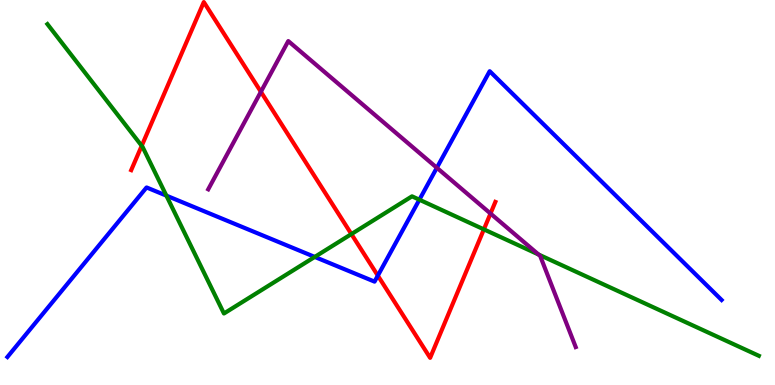[{'lines': ['blue', 'red'], 'intersections': [{'x': 4.88, 'y': 2.84}]}, {'lines': ['green', 'red'], 'intersections': [{'x': 1.83, 'y': 6.21}, {'x': 4.53, 'y': 3.92}, {'x': 6.24, 'y': 4.04}]}, {'lines': ['purple', 'red'], 'intersections': [{'x': 3.37, 'y': 7.62}, {'x': 6.33, 'y': 4.45}]}, {'lines': ['blue', 'green'], 'intersections': [{'x': 2.15, 'y': 4.92}, {'x': 4.06, 'y': 3.33}, {'x': 5.41, 'y': 4.81}]}, {'lines': ['blue', 'purple'], 'intersections': [{'x': 5.64, 'y': 5.64}]}, {'lines': ['green', 'purple'], 'intersections': [{'x': 6.95, 'y': 3.39}]}]